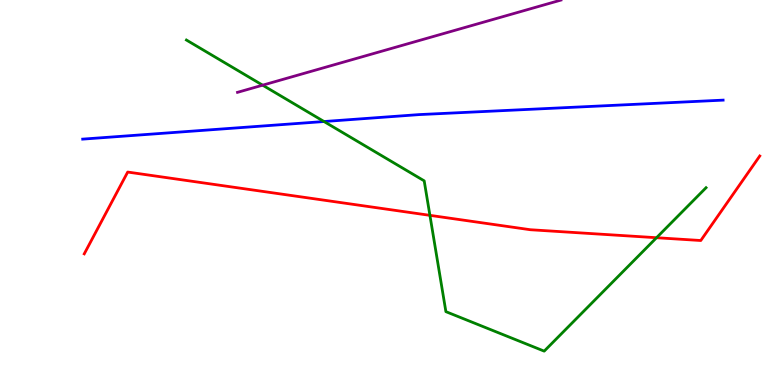[{'lines': ['blue', 'red'], 'intersections': []}, {'lines': ['green', 'red'], 'intersections': [{'x': 5.55, 'y': 4.41}, {'x': 8.47, 'y': 3.83}]}, {'lines': ['purple', 'red'], 'intersections': []}, {'lines': ['blue', 'green'], 'intersections': [{'x': 4.18, 'y': 6.84}]}, {'lines': ['blue', 'purple'], 'intersections': []}, {'lines': ['green', 'purple'], 'intersections': [{'x': 3.39, 'y': 7.79}]}]